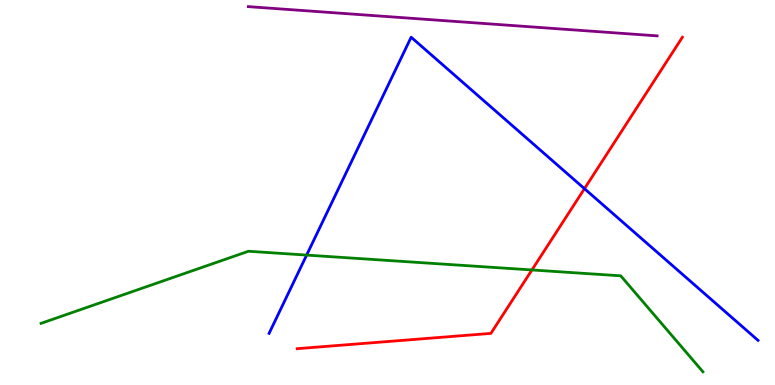[{'lines': ['blue', 'red'], 'intersections': [{'x': 7.54, 'y': 5.1}]}, {'lines': ['green', 'red'], 'intersections': [{'x': 6.86, 'y': 2.99}]}, {'lines': ['purple', 'red'], 'intersections': []}, {'lines': ['blue', 'green'], 'intersections': [{'x': 3.96, 'y': 3.37}]}, {'lines': ['blue', 'purple'], 'intersections': []}, {'lines': ['green', 'purple'], 'intersections': []}]